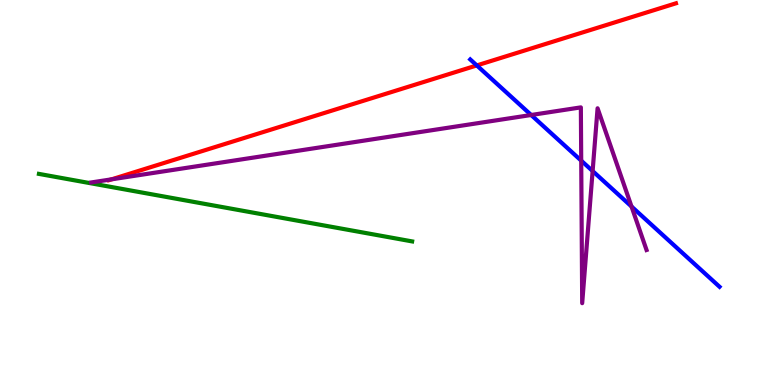[{'lines': ['blue', 'red'], 'intersections': [{'x': 6.15, 'y': 8.3}]}, {'lines': ['green', 'red'], 'intersections': []}, {'lines': ['purple', 'red'], 'intersections': [{'x': 1.44, 'y': 5.34}]}, {'lines': ['blue', 'green'], 'intersections': []}, {'lines': ['blue', 'purple'], 'intersections': [{'x': 6.85, 'y': 7.01}, {'x': 7.5, 'y': 5.83}, {'x': 7.65, 'y': 5.56}, {'x': 8.15, 'y': 4.64}]}, {'lines': ['green', 'purple'], 'intersections': []}]